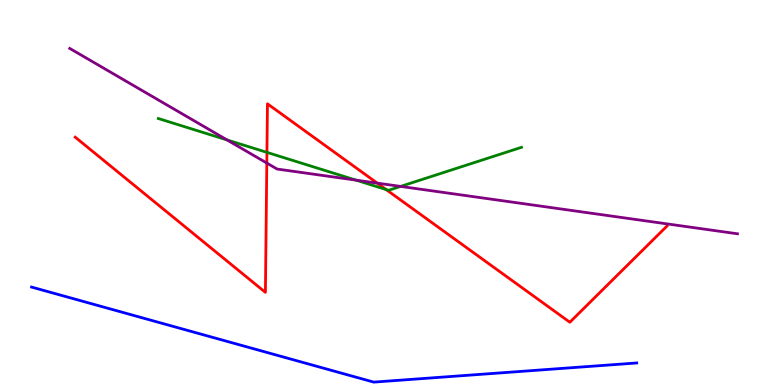[{'lines': ['blue', 'red'], 'intersections': []}, {'lines': ['green', 'red'], 'intersections': [{'x': 3.44, 'y': 6.04}, {'x': 4.98, 'y': 5.08}]}, {'lines': ['purple', 'red'], 'intersections': [{'x': 3.44, 'y': 5.76}, {'x': 4.87, 'y': 5.24}]}, {'lines': ['blue', 'green'], 'intersections': []}, {'lines': ['blue', 'purple'], 'intersections': []}, {'lines': ['green', 'purple'], 'intersections': [{'x': 2.93, 'y': 6.37}, {'x': 4.59, 'y': 5.32}, {'x': 5.17, 'y': 5.16}]}]